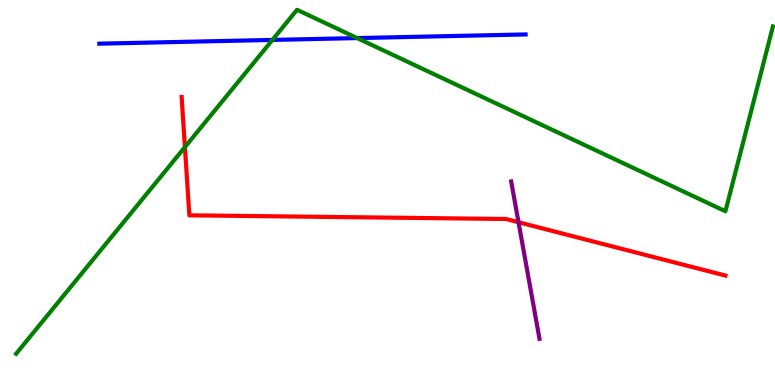[{'lines': ['blue', 'red'], 'intersections': []}, {'lines': ['green', 'red'], 'intersections': [{'x': 2.39, 'y': 6.18}]}, {'lines': ['purple', 'red'], 'intersections': [{'x': 6.69, 'y': 4.23}]}, {'lines': ['blue', 'green'], 'intersections': [{'x': 3.52, 'y': 8.96}, {'x': 4.61, 'y': 9.01}]}, {'lines': ['blue', 'purple'], 'intersections': []}, {'lines': ['green', 'purple'], 'intersections': []}]